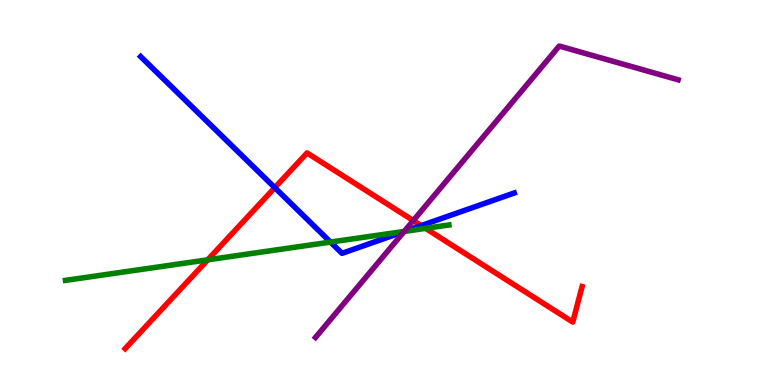[{'lines': ['blue', 'red'], 'intersections': [{'x': 3.55, 'y': 5.13}, {'x': 5.43, 'y': 4.14}]}, {'lines': ['green', 'red'], 'intersections': [{'x': 2.68, 'y': 3.25}, {'x': 5.49, 'y': 4.07}]}, {'lines': ['purple', 'red'], 'intersections': [{'x': 5.33, 'y': 4.27}]}, {'lines': ['blue', 'green'], 'intersections': [{'x': 4.26, 'y': 3.71}, {'x': 5.22, 'y': 3.99}]}, {'lines': ['blue', 'purple'], 'intersections': [{'x': 5.21, 'y': 3.98}]}, {'lines': ['green', 'purple'], 'intersections': [{'x': 5.22, 'y': 3.99}]}]